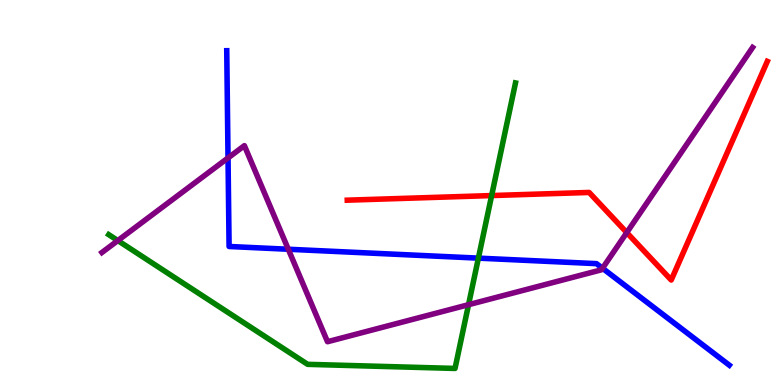[{'lines': ['blue', 'red'], 'intersections': []}, {'lines': ['green', 'red'], 'intersections': [{'x': 6.34, 'y': 4.92}]}, {'lines': ['purple', 'red'], 'intersections': [{'x': 8.09, 'y': 3.96}]}, {'lines': ['blue', 'green'], 'intersections': [{'x': 6.17, 'y': 3.3}]}, {'lines': ['blue', 'purple'], 'intersections': [{'x': 2.94, 'y': 5.9}, {'x': 3.72, 'y': 3.53}, {'x': 7.77, 'y': 3.03}]}, {'lines': ['green', 'purple'], 'intersections': [{'x': 1.52, 'y': 3.75}, {'x': 6.05, 'y': 2.09}]}]